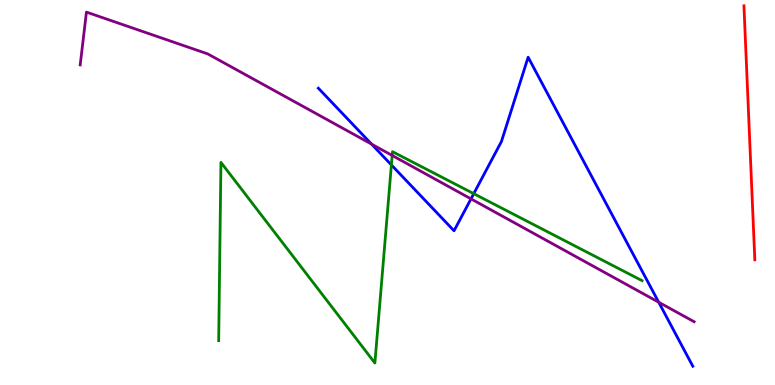[{'lines': ['blue', 'red'], 'intersections': []}, {'lines': ['green', 'red'], 'intersections': []}, {'lines': ['purple', 'red'], 'intersections': []}, {'lines': ['blue', 'green'], 'intersections': [{'x': 5.05, 'y': 5.72}, {'x': 6.11, 'y': 4.97}]}, {'lines': ['blue', 'purple'], 'intersections': [{'x': 4.79, 'y': 6.26}, {'x': 6.08, 'y': 4.83}, {'x': 8.5, 'y': 2.15}]}, {'lines': ['green', 'purple'], 'intersections': [{'x': 5.06, 'y': 5.96}]}]